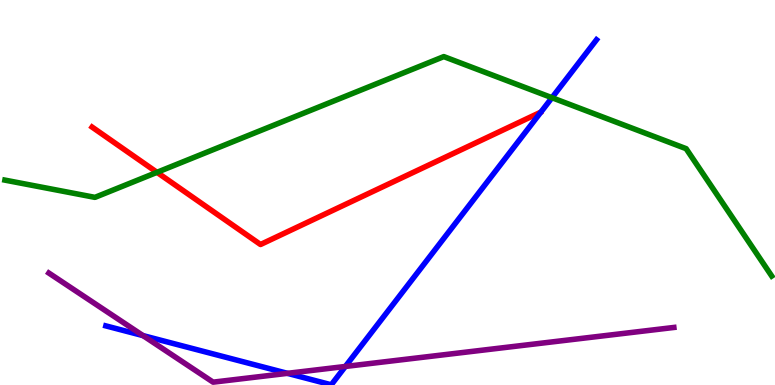[{'lines': ['blue', 'red'], 'intersections': []}, {'lines': ['green', 'red'], 'intersections': [{'x': 2.03, 'y': 5.52}]}, {'lines': ['purple', 'red'], 'intersections': []}, {'lines': ['blue', 'green'], 'intersections': [{'x': 7.12, 'y': 7.46}]}, {'lines': ['blue', 'purple'], 'intersections': [{'x': 1.85, 'y': 1.28}, {'x': 3.71, 'y': 0.303}, {'x': 4.46, 'y': 0.481}]}, {'lines': ['green', 'purple'], 'intersections': []}]